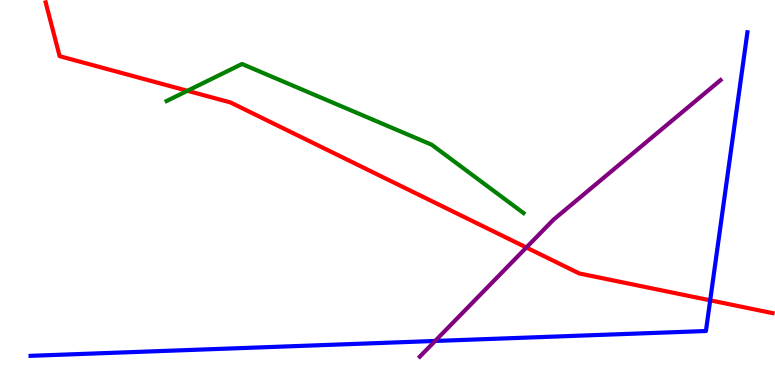[{'lines': ['blue', 'red'], 'intersections': [{'x': 9.16, 'y': 2.2}]}, {'lines': ['green', 'red'], 'intersections': [{'x': 2.42, 'y': 7.64}]}, {'lines': ['purple', 'red'], 'intersections': [{'x': 6.79, 'y': 3.57}]}, {'lines': ['blue', 'green'], 'intersections': []}, {'lines': ['blue', 'purple'], 'intersections': [{'x': 5.61, 'y': 1.14}]}, {'lines': ['green', 'purple'], 'intersections': []}]